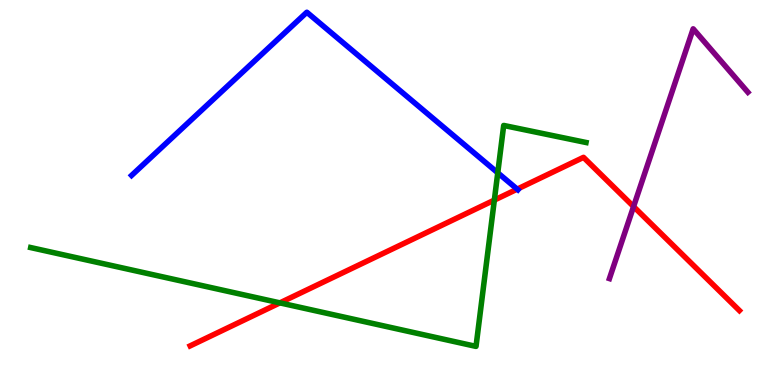[{'lines': ['blue', 'red'], 'intersections': [{'x': 6.67, 'y': 5.09}]}, {'lines': ['green', 'red'], 'intersections': [{'x': 3.61, 'y': 2.13}, {'x': 6.38, 'y': 4.8}]}, {'lines': ['purple', 'red'], 'intersections': [{'x': 8.18, 'y': 4.63}]}, {'lines': ['blue', 'green'], 'intersections': [{'x': 6.42, 'y': 5.51}]}, {'lines': ['blue', 'purple'], 'intersections': []}, {'lines': ['green', 'purple'], 'intersections': []}]